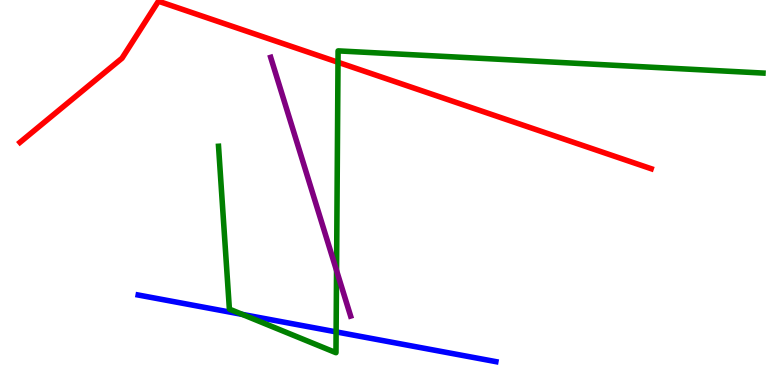[{'lines': ['blue', 'red'], 'intersections': []}, {'lines': ['green', 'red'], 'intersections': [{'x': 4.36, 'y': 8.38}]}, {'lines': ['purple', 'red'], 'intersections': []}, {'lines': ['blue', 'green'], 'intersections': [{'x': 3.13, 'y': 1.83}, {'x': 4.34, 'y': 1.38}]}, {'lines': ['blue', 'purple'], 'intersections': []}, {'lines': ['green', 'purple'], 'intersections': [{'x': 4.34, 'y': 2.97}]}]